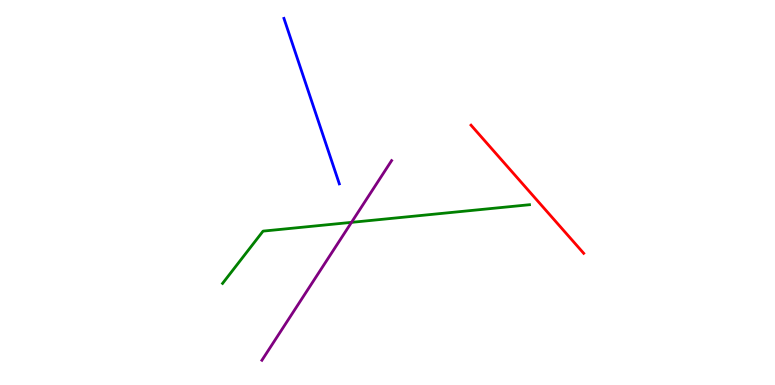[{'lines': ['blue', 'red'], 'intersections': []}, {'lines': ['green', 'red'], 'intersections': []}, {'lines': ['purple', 'red'], 'intersections': []}, {'lines': ['blue', 'green'], 'intersections': []}, {'lines': ['blue', 'purple'], 'intersections': []}, {'lines': ['green', 'purple'], 'intersections': [{'x': 4.54, 'y': 4.22}]}]